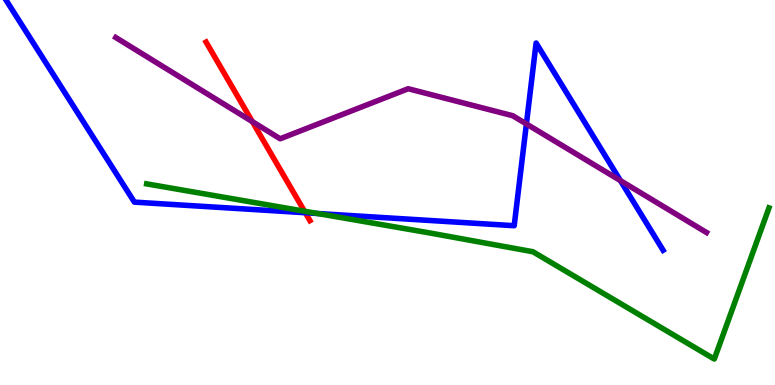[{'lines': ['blue', 'red'], 'intersections': [{'x': 3.94, 'y': 4.47}]}, {'lines': ['green', 'red'], 'intersections': [{'x': 3.93, 'y': 4.51}]}, {'lines': ['purple', 'red'], 'intersections': [{'x': 3.26, 'y': 6.84}]}, {'lines': ['blue', 'green'], 'intersections': [{'x': 4.1, 'y': 4.45}]}, {'lines': ['blue', 'purple'], 'intersections': [{'x': 6.79, 'y': 6.78}, {'x': 8.01, 'y': 5.31}]}, {'lines': ['green', 'purple'], 'intersections': []}]